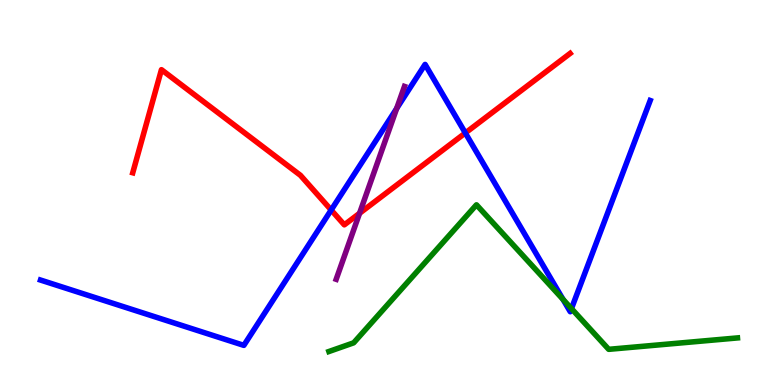[{'lines': ['blue', 'red'], 'intersections': [{'x': 4.27, 'y': 4.55}, {'x': 6.0, 'y': 6.55}]}, {'lines': ['green', 'red'], 'intersections': []}, {'lines': ['purple', 'red'], 'intersections': [{'x': 4.64, 'y': 4.46}]}, {'lines': ['blue', 'green'], 'intersections': [{'x': 7.26, 'y': 2.22}, {'x': 7.37, 'y': 1.98}]}, {'lines': ['blue', 'purple'], 'intersections': [{'x': 5.12, 'y': 7.18}]}, {'lines': ['green', 'purple'], 'intersections': []}]